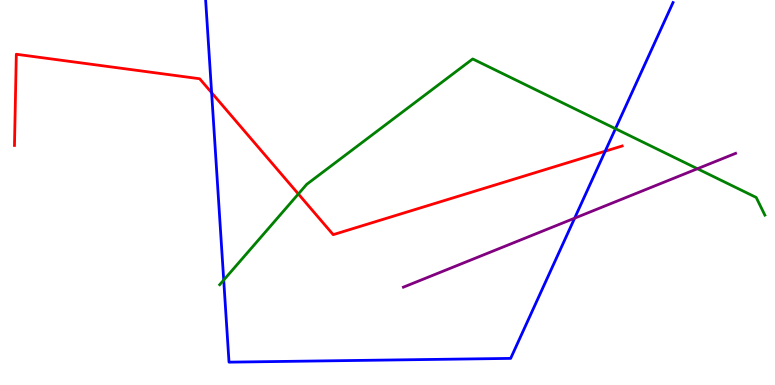[{'lines': ['blue', 'red'], 'intersections': [{'x': 2.73, 'y': 7.59}, {'x': 7.81, 'y': 6.07}]}, {'lines': ['green', 'red'], 'intersections': [{'x': 3.85, 'y': 4.96}]}, {'lines': ['purple', 'red'], 'intersections': []}, {'lines': ['blue', 'green'], 'intersections': [{'x': 2.89, 'y': 2.73}, {'x': 7.94, 'y': 6.66}]}, {'lines': ['blue', 'purple'], 'intersections': [{'x': 7.41, 'y': 4.33}]}, {'lines': ['green', 'purple'], 'intersections': [{'x': 9.0, 'y': 5.62}]}]